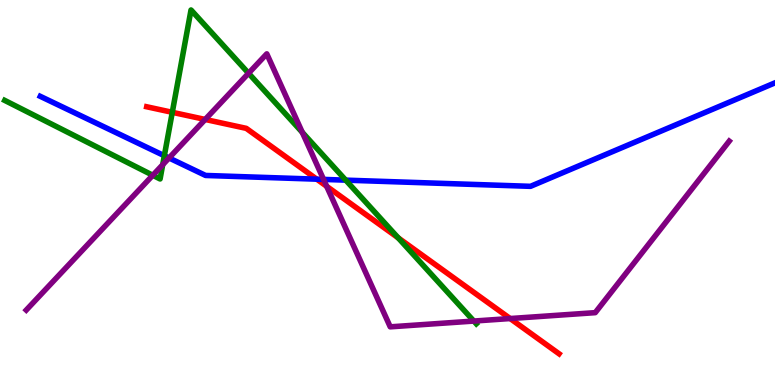[{'lines': ['blue', 'red'], 'intersections': [{'x': 4.09, 'y': 5.35}]}, {'lines': ['green', 'red'], 'intersections': [{'x': 2.22, 'y': 7.08}, {'x': 5.14, 'y': 3.82}]}, {'lines': ['purple', 'red'], 'intersections': [{'x': 2.65, 'y': 6.9}, {'x': 4.22, 'y': 5.16}, {'x': 6.58, 'y': 1.73}]}, {'lines': ['blue', 'green'], 'intersections': [{'x': 2.12, 'y': 5.96}, {'x': 4.46, 'y': 5.32}]}, {'lines': ['blue', 'purple'], 'intersections': [{'x': 2.18, 'y': 5.9}, {'x': 4.18, 'y': 5.34}]}, {'lines': ['green', 'purple'], 'intersections': [{'x': 1.97, 'y': 5.45}, {'x': 2.1, 'y': 5.72}, {'x': 3.21, 'y': 8.1}, {'x': 3.9, 'y': 6.56}, {'x': 6.11, 'y': 1.66}]}]